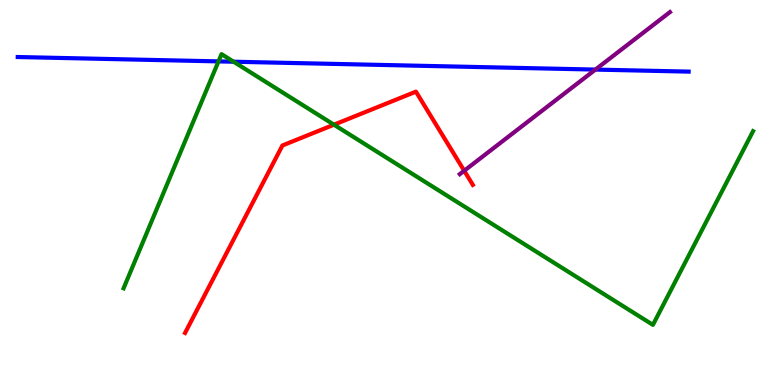[{'lines': ['blue', 'red'], 'intersections': []}, {'lines': ['green', 'red'], 'intersections': [{'x': 4.31, 'y': 6.76}]}, {'lines': ['purple', 'red'], 'intersections': [{'x': 5.99, 'y': 5.56}]}, {'lines': ['blue', 'green'], 'intersections': [{'x': 2.82, 'y': 8.41}, {'x': 3.01, 'y': 8.4}]}, {'lines': ['blue', 'purple'], 'intersections': [{'x': 7.68, 'y': 8.19}]}, {'lines': ['green', 'purple'], 'intersections': []}]